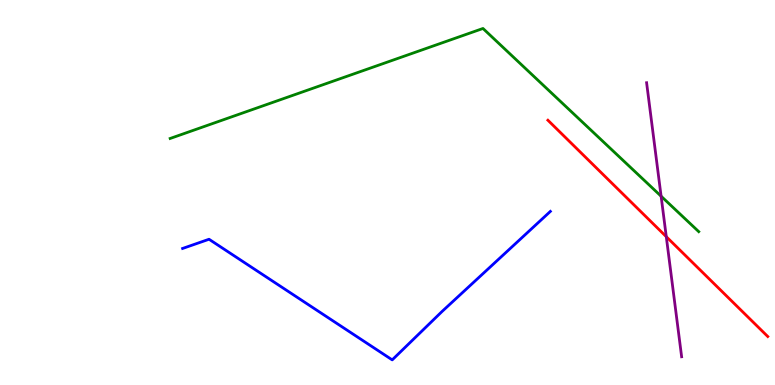[{'lines': ['blue', 'red'], 'intersections': []}, {'lines': ['green', 'red'], 'intersections': []}, {'lines': ['purple', 'red'], 'intersections': [{'x': 8.6, 'y': 3.85}]}, {'lines': ['blue', 'green'], 'intersections': []}, {'lines': ['blue', 'purple'], 'intersections': []}, {'lines': ['green', 'purple'], 'intersections': [{'x': 8.53, 'y': 4.9}]}]